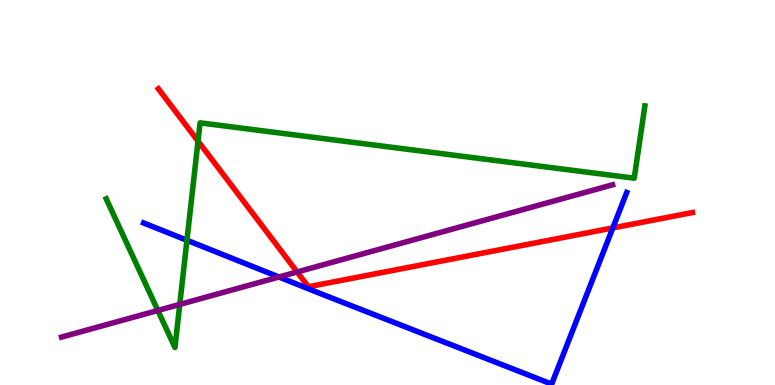[{'lines': ['blue', 'red'], 'intersections': [{'x': 7.91, 'y': 4.08}]}, {'lines': ['green', 'red'], 'intersections': [{'x': 2.56, 'y': 6.33}]}, {'lines': ['purple', 'red'], 'intersections': [{'x': 3.83, 'y': 2.94}]}, {'lines': ['blue', 'green'], 'intersections': [{'x': 2.41, 'y': 3.76}]}, {'lines': ['blue', 'purple'], 'intersections': [{'x': 3.6, 'y': 2.81}]}, {'lines': ['green', 'purple'], 'intersections': [{'x': 2.04, 'y': 1.94}, {'x': 2.32, 'y': 2.09}]}]